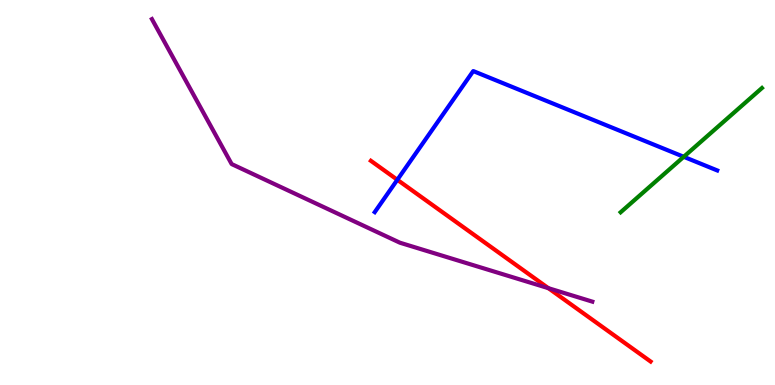[{'lines': ['blue', 'red'], 'intersections': [{'x': 5.13, 'y': 5.33}]}, {'lines': ['green', 'red'], 'intersections': []}, {'lines': ['purple', 'red'], 'intersections': [{'x': 7.08, 'y': 2.51}]}, {'lines': ['blue', 'green'], 'intersections': [{'x': 8.82, 'y': 5.93}]}, {'lines': ['blue', 'purple'], 'intersections': []}, {'lines': ['green', 'purple'], 'intersections': []}]